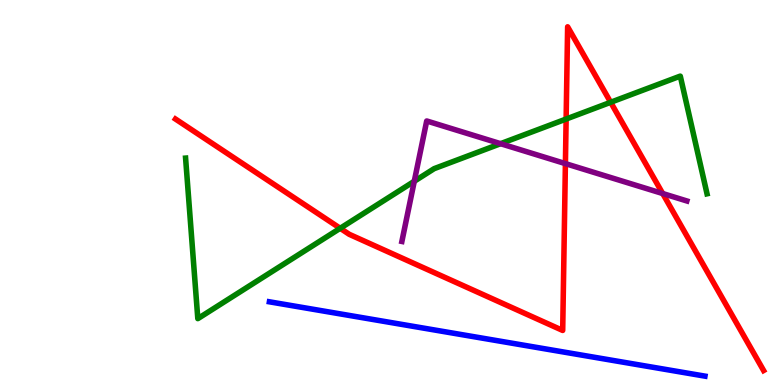[{'lines': ['blue', 'red'], 'intersections': []}, {'lines': ['green', 'red'], 'intersections': [{'x': 4.39, 'y': 4.07}, {'x': 7.3, 'y': 6.91}, {'x': 7.88, 'y': 7.34}]}, {'lines': ['purple', 'red'], 'intersections': [{'x': 7.3, 'y': 5.75}, {'x': 8.55, 'y': 4.97}]}, {'lines': ['blue', 'green'], 'intersections': []}, {'lines': ['blue', 'purple'], 'intersections': []}, {'lines': ['green', 'purple'], 'intersections': [{'x': 5.35, 'y': 5.29}, {'x': 6.46, 'y': 6.27}]}]